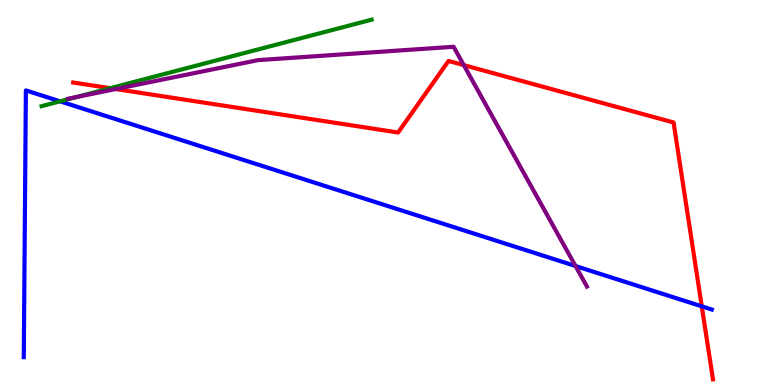[{'lines': ['blue', 'red'], 'intersections': [{'x': 9.06, 'y': 2.04}]}, {'lines': ['green', 'red'], 'intersections': [{'x': 1.42, 'y': 7.71}]}, {'lines': ['purple', 'red'], 'intersections': [{'x': 1.49, 'y': 7.69}, {'x': 5.98, 'y': 8.31}]}, {'lines': ['blue', 'green'], 'intersections': [{'x': 0.775, 'y': 7.37}]}, {'lines': ['blue', 'purple'], 'intersections': [{'x': 7.43, 'y': 3.09}]}, {'lines': ['green', 'purple'], 'intersections': [{'x': 0.984, 'y': 7.48}]}]